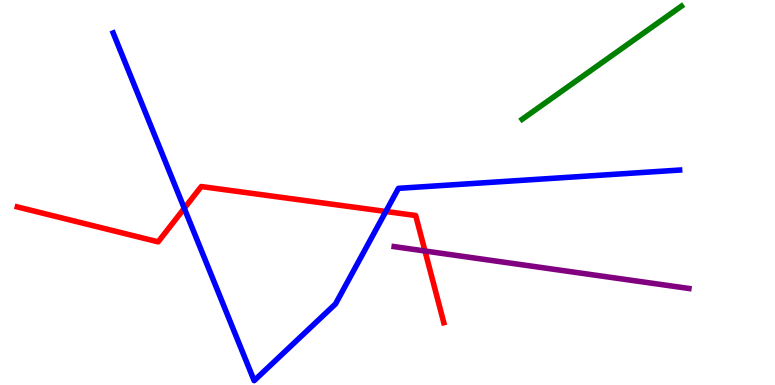[{'lines': ['blue', 'red'], 'intersections': [{'x': 2.38, 'y': 4.59}, {'x': 4.98, 'y': 4.51}]}, {'lines': ['green', 'red'], 'intersections': []}, {'lines': ['purple', 'red'], 'intersections': [{'x': 5.48, 'y': 3.48}]}, {'lines': ['blue', 'green'], 'intersections': []}, {'lines': ['blue', 'purple'], 'intersections': []}, {'lines': ['green', 'purple'], 'intersections': []}]